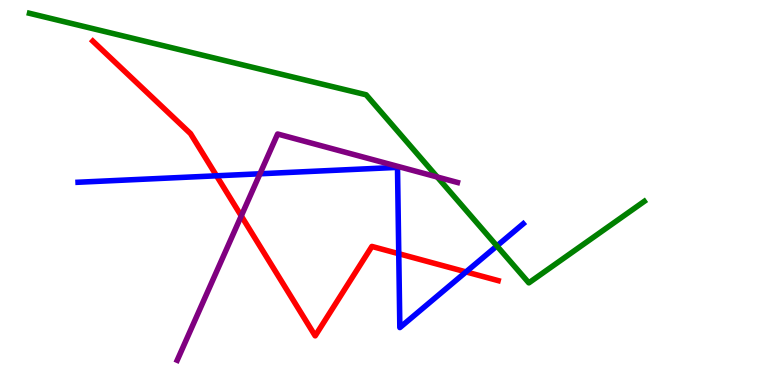[{'lines': ['blue', 'red'], 'intersections': [{'x': 2.79, 'y': 5.43}, {'x': 5.15, 'y': 3.41}, {'x': 6.01, 'y': 2.94}]}, {'lines': ['green', 'red'], 'intersections': []}, {'lines': ['purple', 'red'], 'intersections': [{'x': 3.11, 'y': 4.39}]}, {'lines': ['blue', 'green'], 'intersections': [{'x': 6.41, 'y': 3.61}]}, {'lines': ['blue', 'purple'], 'intersections': [{'x': 3.35, 'y': 5.49}]}, {'lines': ['green', 'purple'], 'intersections': [{'x': 5.64, 'y': 5.4}]}]